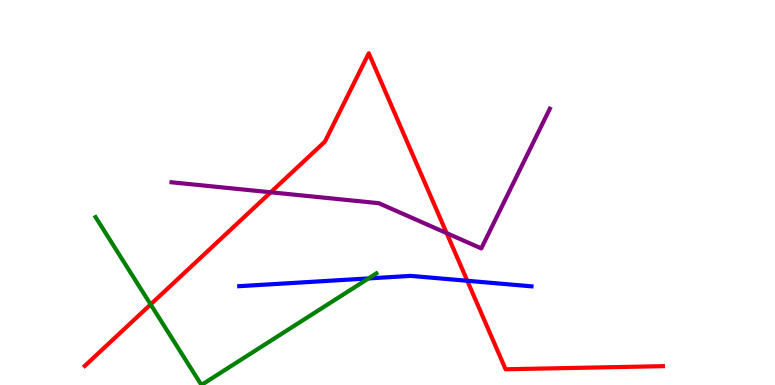[{'lines': ['blue', 'red'], 'intersections': [{'x': 6.03, 'y': 2.71}]}, {'lines': ['green', 'red'], 'intersections': [{'x': 1.94, 'y': 2.09}]}, {'lines': ['purple', 'red'], 'intersections': [{'x': 3.49, 'y': 5.01}, {'x': 5.76, 'y': 3.94}]}, {'lines': ['blue', 'green'], 'intersections': [{'x': 4.76, 'y': 2.77}]}, {'lines': ['blue', 'purple'], 'intersections': []}, {'lines': ['green', 'purple'], 'intersections': []}]